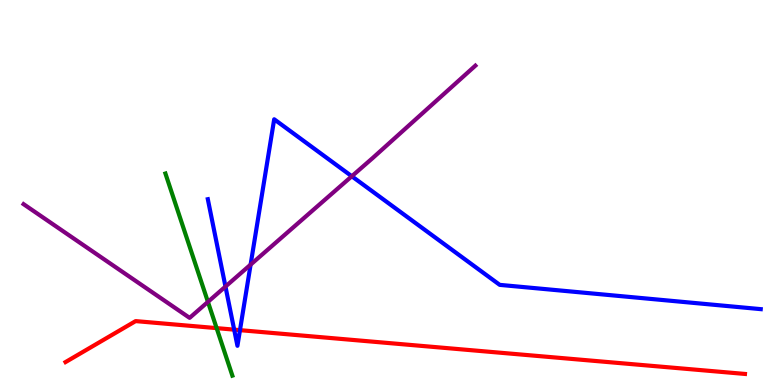[{'lines': ['blue', 'red'], 'intersections': [{'x': 3.02, 'y': 1.44}, {'x': 3.1, 'y': 1.42}]}, {'lines': ['green', 'red'], 'intersections': [{'x': 2.8, 'y': 1.48}]}, {'lines': ['purple', 'red'], 'intersections': []}, {'lines': ['blue', 'green'], 'intersections': []}, {'lines': ['blue', 'purple'], 'intersections': [{'x': 2.91, 'y': 2.56}, {'x': 3.23, 'y': 3.13}, {'x': 4.54, 'y': 5.42}]}, {'lines': ['green', 'purple'], 'intersections': [{'x': 2.68, 'y': 2.16}]}]